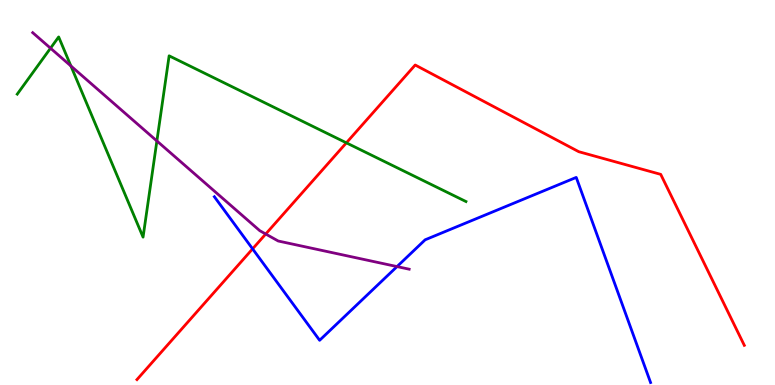[{'lines': ['blue', 'red'], 'intersections': [{'x': 3.26, 'y': 3.54}]}, {'lines': ['green', 'red'], 'intersections': [{'x': 4.47, 'y': 6.29}]}, {'lines': ['purple', 'red'], 'intersections': [{'x': 3.43, 'y': 3.92}]}, {'lines': ['blue', 'green'], 'intersections': []}, {'lines': ['blue', 'purple'], 'intersections': [{'x': 5.12, 'y': 3.08}]}, {'lines': ['green', 'purple'], 'intersections': [{'x': 0.652, 'y': 8.75}, {'x': 0.915, 'y': 8.29}, {'x': 2.02, 'y': 6.34}]}]